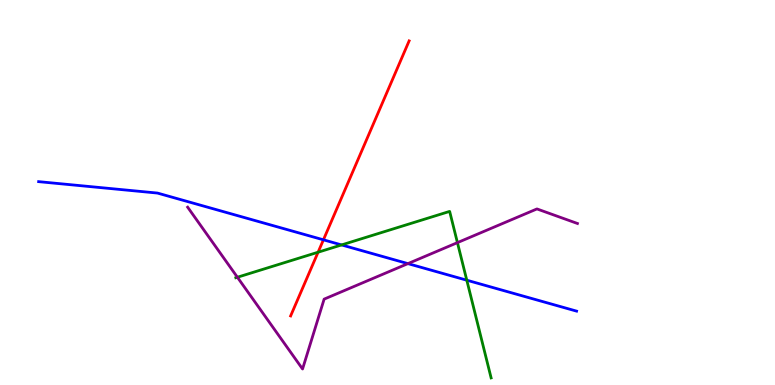[{'lines': ['blue', 'red'], 'intersections': [{'x': 4.17, 'y': 3.77}]}, {'lines': ['green', 'red'], 'intersections': [{'x': 4.1, 'y': 3.45}]}, {'lines': ['purple', 'red'], 'intersections': []}, {'lines': ['blue', 'green'], 'intersections': [{'x': 4.41, 'y': 3.64}, {'x': 6.02, 'y': 2.72}]}, {'lines': ['blue', 'purple'], 'intersections': [{'x': 5.26, 'y': 3.15}]}, {'lines': ['green', 'purple'], 'intersections': [{'x': 3.06, 'y': 2.8}, {'x': 5.9, 'y': 3.7}]}]